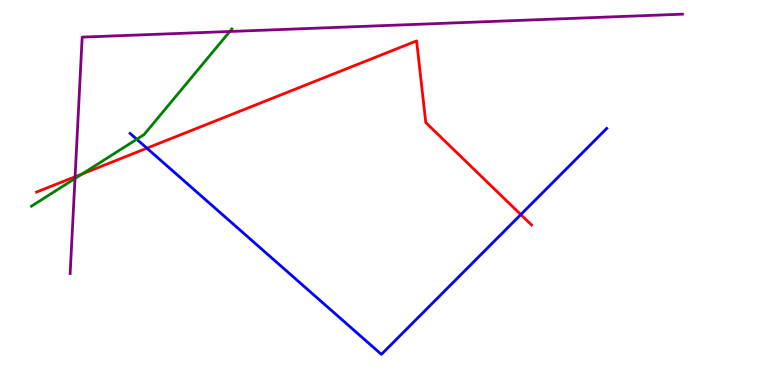[{'lines': ['blue', 'red'], 'intersections': [{'x': 1.9, 'y': 6.15}, {'x': 6.72, 'y': 4.43}]}, {'lines': ['green', 'red'], 'intersections': [{'x': 1.06, 'y': 5.48}]}, {'lines': ['purple', 'red'], 'intersections': [{'x': 0.969, 'y': 5.41}]}, {'lines': ['blue', 'green'], 'intersections': [{'x': 1.76, 'y': 6.38}]}, {'lines': ['blue', 'purple'], 'intersections': []}, {'lines': ['green', 'purple'], 'intersections': [{'x': 0.968, 'y': 5.36}, {'x': 2.96, 'y': 9.18}]}]